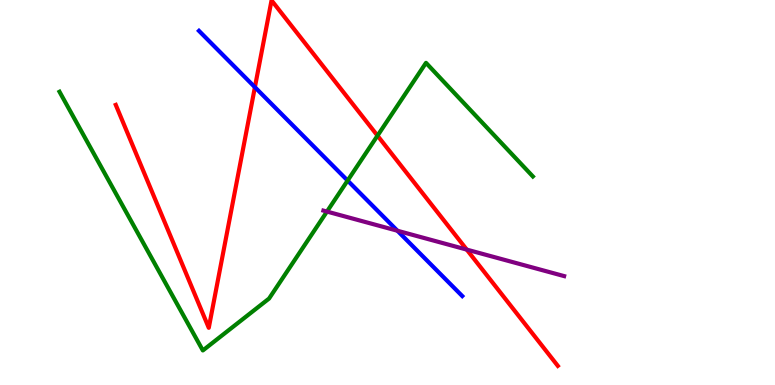[{'lines': ['blue', 'red'], 'intersections': [{'x': 3.29, 'y': 7.74}]}, {'lines': ['green', 'red'], 'intersections': [{'x': 4.87, 'y': 6.48}]}, {'lines': ['purple', 'red'], 'intersections': [{'x': 6.02, 'y': 3.52}]}, {'lines': ['blue', 'green'], 'intersections': [{'x': 4.49, 'y': 5.31}]}, {'lines': ['blue', 'purple'], 'intersections': [{'x': 5.13, 'y': 4.01}]}, {'lines': ['green', 'purple'], 'intersections': [{'x': 4.22, 'y': 4.5}]}]